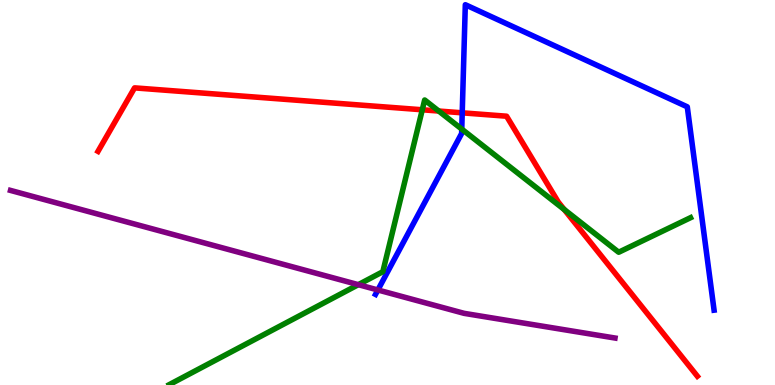[{'lines': ['blue', 'red'], 'intersections': [{'x': 5.96, 'y': 7.07}]}, {'lines': ['green', 'red'], 'intersections': [{'x': 5.45, 'y': 7.15}, {'x': 5.66, 'y': 7.12}, {'x': 7.28, 'y': 4.56}]}, {'lines': ['purple', 'red'], 'intersections': []}, {'lines': ['blue', 'green'], 'intersections': [{'x': 5.96, 'y': 6.65}]}, {'lines': ['blue', 'purple'], 'intersections': [{'x': 4.88, 'y': 2.47}]}, {'lines': ['green', 'purple'], 'intersections': [{'x': 4.62, 'y': 2.61}]}]